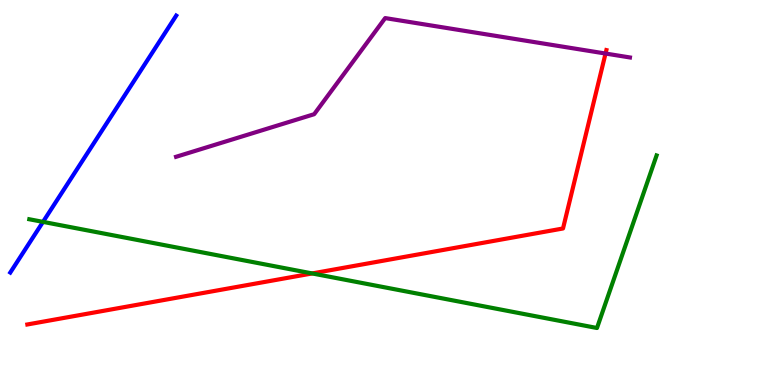[{'lines': ['blue', 'red'], 'intersections': []}, {'lines': ['green', 'red'], 'intersections': [{'x': 4.03, 'y': 2.9}]}, {'lines': ['purple', 'red'], 'intersections': [{'x': 7.81, 'y': 8.61}]}, {'lines': ['blue', 'green'], 'intersections': [{'x': 0.555, 'y': 4.24}]}, {'lines': ['blue', 'purple'], 'intersections': []}, {'lines': ['green', 'purple'], 'intersections': []}]